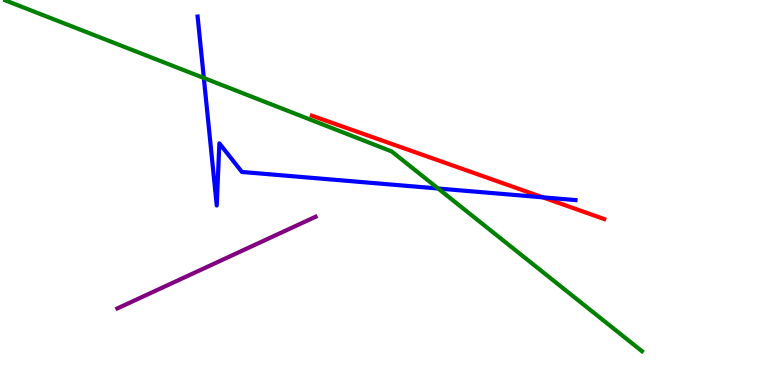[{'lines': ['blue', 'red'], 'intersections': [{'x': 7.0, 'y': 4.87}]}, {'lines': ['green', 'red'], 'intersections': []}, {'lines': ['purple', 'red'], 'intersections': []}, {'lines': ['blue', 'green'], 'intersections': [{'x': 2.63, 'y': 7.97}, {'x': 5.65, 'y': 5.1}]}, {'lines': ['blue', 'purple'], 'intersections': []}, {'lines': ['green', 'purple'], 'intersections': []}]